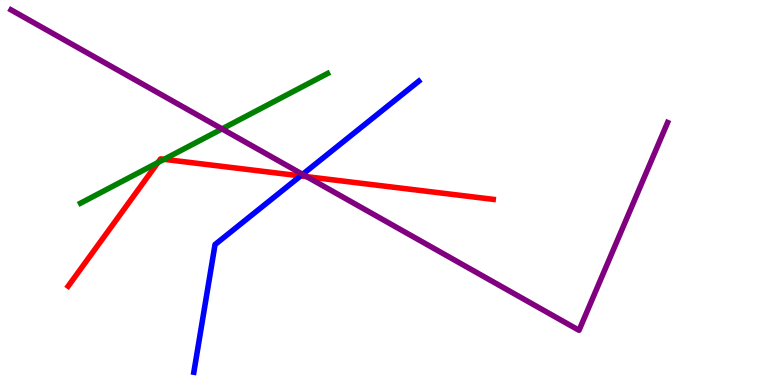[{'lines': ['blue', 'red'], 'intersections': [{'x': 3.88, 'y': 5.43}]}, {'lines': ['green', 'red'], 'intersections': [{'x': 2.04, 'y': 5.78}, {'x': 2.12, 'y': 5.86}]}, {'lines': ['purple', 'red'], 'intersections': [{'x': 3.96, 'y': 5.41}]}, {'lines': ['blue', 'green'], 'intersections': []}, {'lines': ['blue', 'purple'], 'intersections': [{'x': 3.9, 'y': 5.47}]}, {'lines': ['green', 'purple'], 'intersections': [{'x': 2.86, 'y': 6.65}]}]